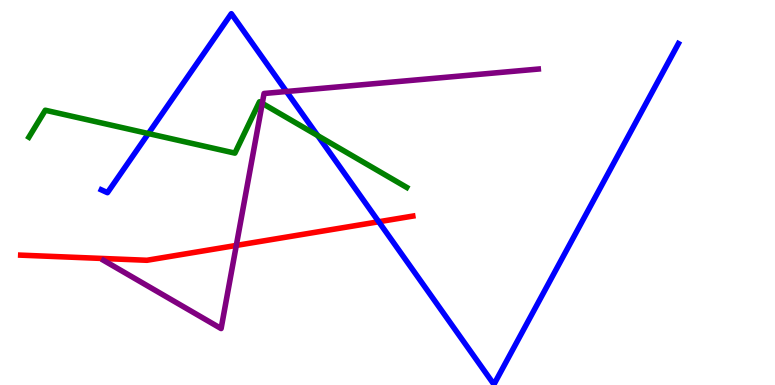[{'lines': ['blue', 'red'], 'intersections': [{'x': 4.89, 'y': 4.24}]}, {'lines': ['green', 'red'], 'intersections': []}, {'lines': ['purple', 'red'], 'intersections': [{'x': 3.05, 'y': 3.63}]}, {'lines': ['blue', 'green'], 'intersections': [{'x': 1.91, 'y': 6.53}, {'x': 4.1, 'y': 6.48}]}, {'lines': ['blue', 'purple'], 'intersections': [{'x': 3.7, 'y': 7.62}]}, {'lines': ['green', 'purple'], 'intersections': [{'x': 3.38, 'y': 7.32}]}]